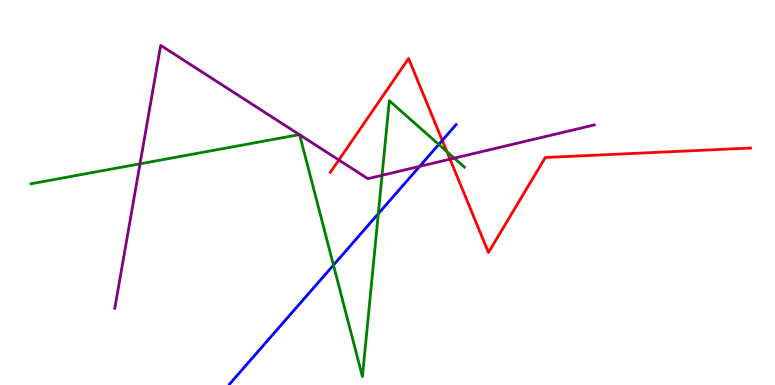[{'lines': ['blue', 'red'], 'intersections': [{'x': 5.71, 'y': 6.35}]}, {'lines': ['green', 'red'], 'intersections': [{'x': 5.77, 'y': 6.06}]}, {'lines': ['purple', 'red'], 'intersections': [{'x': 4.37, 'y': 5.84}, {'x': 5.81, 'y': 5.87}]}, {'lines': ['blue', 'green'], 'intersections': [{'x': 4.3, 'y': 3.11}, {'x': 4.88, 'y': 4.45}, {'x': 5.66, 'y': 6.25}]}, {'lines': ['blue', 'purple'], 'intersections': [{'x': 5.41, 'y': 5.68}]}, {'lines': ['green', 'purple'], 'intersections': [{'x': 1.81, 'y': 5.74}, {'x': 3.86, 'y': 6.5}, {'x': 3.87, 'y': 6.5}, {'x': 4.93, 'y': 5.45}, {'x': 5.86, 'y': 5.89}]}]